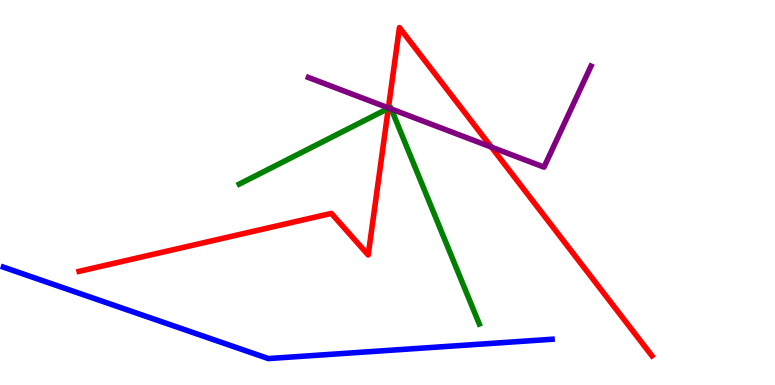[{'lines': ['blue', 'red'], 'intersections': []}, {'lines': ['green', 'red'], 'intersections': [{'x': 5.01, 'y': 7.18}]}, {'lines': ['purple', 'red'], 'intersections': [{'x': 5.01, 'y': 7.2}, {'x': 6.34, 'y': 6.18}]}, {'lines': ['blue', 'green'], 'intersections': []}, {'lines': ['blue', 'purple'], 'intersections': []}, {'lines': ['green', 'purple'], 'intersections': [{'x': 5.02, 'y': 7.19}, {'x': 5.05, 'y': 7.17}]}]